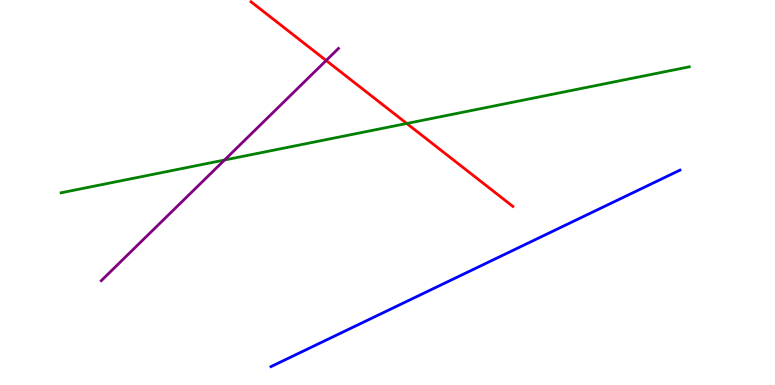[{'lines': ['blue', 'red'], 'intersections': []}, {'lines': ['green', 'red'], 'intersections': [{'x': 5.25, 'y': 6.79}]}, {'lines': ['purple', 'red'], 'intersections': [{'x': 4.21, 'y': 8.43}]}, {'lines': ['blue', 'green'], 'intersections': []}, {'lines': ['blue', 'purple'], 'intersections': []}, {'lines': ['green', 'purple'], 'intersections': [{'x': 2.9, 'y': 5.84}]}]